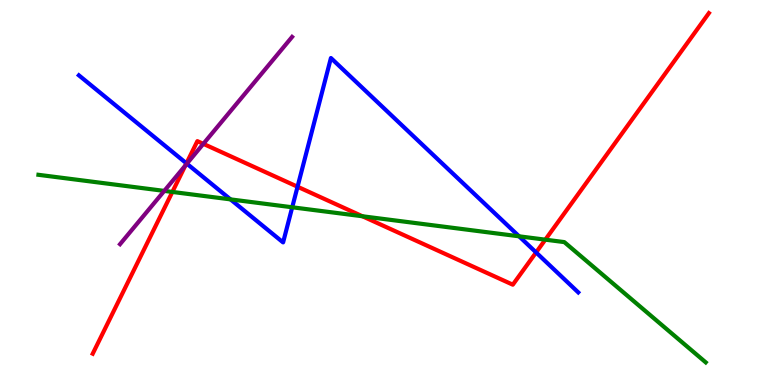[{'lines': ['blue', 'red'], 'intersections': [{'x': 2.41, 'y': 5.76}, {'x': 3.84, 'y': 5.15}, {'x': 6.92, 'y': 3.44}]}, {'lines': ['green', 'red'], 'intersections': [{'x': 2.22, 'y': 5.01}, {'x': 4.68, 'y': 4.38}, {'x': 7.04, 'y': 3.77}]}, {'lines': ['purple', 'red'], 'intersections': [{'x': 2.39, 'y': 5.7}, {'x': 2.62, 'y': 6.26}]}, {'lines': ['blue', 'green'], 'intersections': [{'x': 2.97, 'y': 4.82}, {'x': 3.77, 'y': 4.62}, {'x': 6.7, 'y': 3.86}]}, {'lines': ['blue', 'purple'], 'intersections': [{'x': 2.41, 'y': 5.75}]}, {'lines': ['green', 'purple'], 'intersections': [{'x': 2.12, 'y': 5.04}]}]